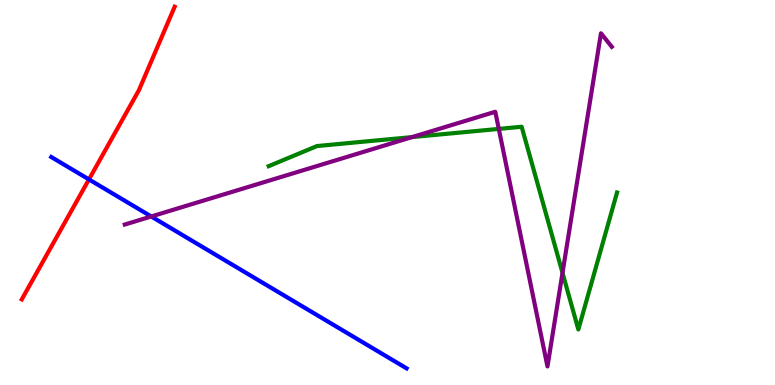[{'lines': ['blue', 'red'], 'intersections': [{'x': 1.15, 'y': 5.34}]}, {'lines': ['green', 'red'], 'intersections': []}, {'lines': ['purple', 'red'], 'intersections': []}, {'lines': ['blue', 'green'], 'intersections': []}, {'lines': ['blue', 'purple'], 'intersections': [{'x': 1.95, 'y': 4.38}]}, {'lines': ['green', 'purple'], 'intersections': [{'x': 5.32, 'y': 6.44}, {'x': 6.44, 'y': 6.65}, {'x': 7.26, 'y': 2.91}]}]